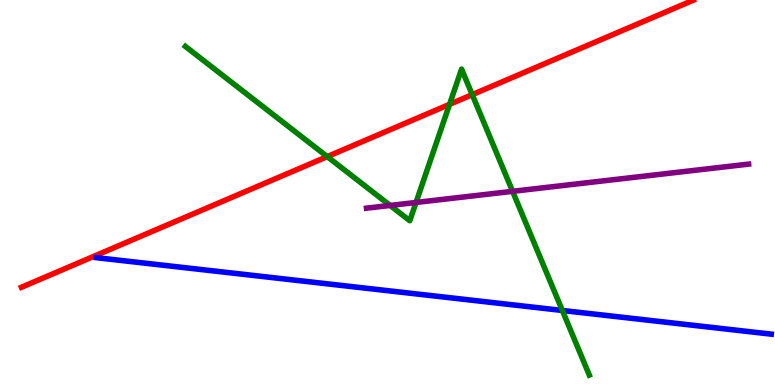[{'lines': ['blue', 'red'], 'intersections': []}, {'lines': ['green', 'red'], 'intersections': [{'x': 4.22, 'y': 5.93}, {'x': 5.8, 'y': 7.29}, {'x': 6.09, 'y': 7.54}]}, {'lines': ['purple', 'red'], 'intersections': []}, {'lines': ['blue', 'green'], 'intersections': [{'x': 7.26, 'y': 1.94}]}, {'lines': ['blue', 'purple'], 'intersections': []}, {'lines': ['green', 'purple'], 'intersections': [{'x': 5.03, 'y': 4.66}, {'x': 5.37, 'y': 4.74}, {'x': 6.61, 'y': 5.03}]}]